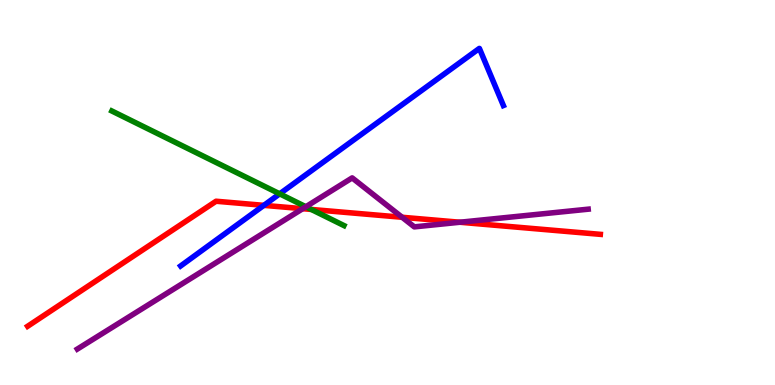[{'lines': ['blue', 'red'], 'intersections': [{'x': 3.4, 'y': 4.67}]}, {'lines': ['green', 'red'], 'intersections': [{'x': 4.02, 'y': 4.56}]}, {'lines': ['purple', 'red'], 'intersections': [{'x': 3.91, 'y': 4.58}, {'x': 5.19, 'y': 4.36}, {'x': 5.93, 'y': 4.23}]}, {'lines': ['blue', 'green'], 'intersections': [{'x': 3.61, 'y': 4.97}]}, {'lines': ['blue', 'purple'], 'intersections': []}, {'lines': ['green', 'purple'], 'intersections': [{'x': 3.95, 'y': 4.63}]}]